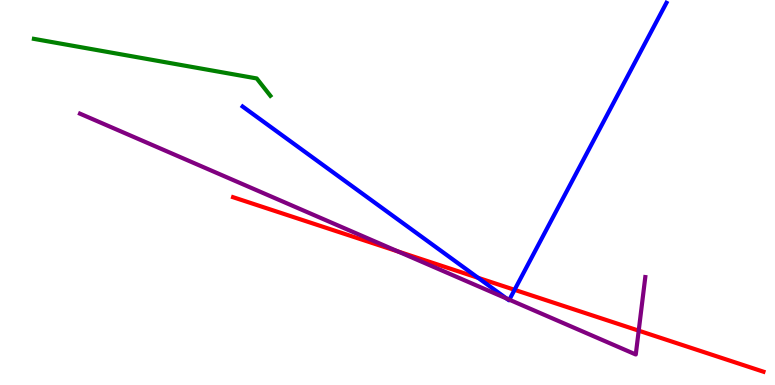[{'lines': ['blue', 'red'], 'intersections': [{'x': 6.17, 'y': 2.78}, {'x': 6.64, 'y': 2.47}]}, {'lines': ['green', 'red'], 'intersections': []}, {'lines': ['purple', 'red'], 'intersections': [{'x': 5.14, 'y': 3.47}, {'x': 8.24, 'y': 1.41}]}, {'lines': ['blue', 'green'], 'intersections': []}, {'lines': ['blue', 'purple'], 'intersections': [{'x': 6.54, 'y': 2.25}, {'x': 6.57, 'y': 2.22}]}, {'lines': ['green', 'purple'], 'intersections': []}]